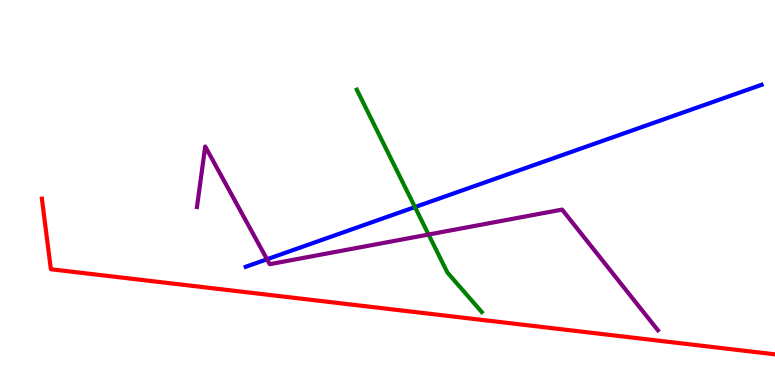[{'lines': ['blue', 'red'], 'intersections': []}, {'lines': ['green', 'red'], 'intersections': []}, {'lines': ['purple', 'red'], 'intersections': []}, {'lines': ['blue', 'green'], 'intersections': [{'x': 5.35, 'y': 4.62}]}, {'lines': ['blue', 'purple'], 'intersections': [{'x': 3.45, 'y': 3.27}]}, {'lines': ['green', 'purple'], 'intersections': [{'x': 5.53, 'y': 3.91}]}]